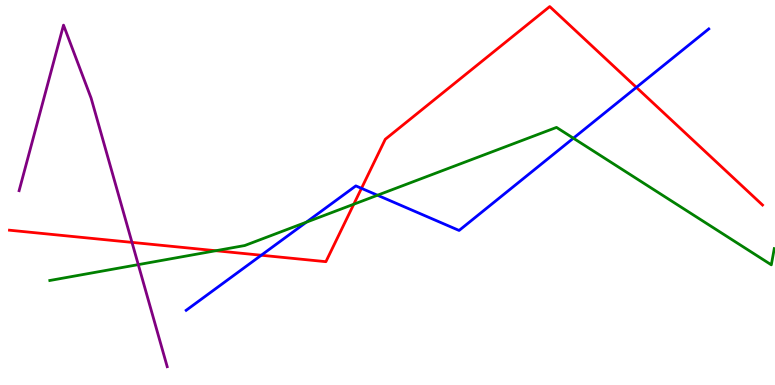[{'lines': ['blue', 'red'], 'intersections': [{'x': 3.37, 'y': 3.37}, {'x': 4.66, 'y': 5.11}, {'x': 8.21, 'y': 7.73}]}, {'lines': ['green', 'red'], 'intersections': [{'x': 2.78, 'y': 3.49}, {'x': 4.56, 'y': 4.7}]}, {'lines': ['purple', 'red'], 'intersections': [{'x': 1.7, 'y': 3.7}]}, {'lines': ['blue', 'green'], 'intersections': [{'x': 3.95, 'y': 4.23}, {'x': 4.87, 'y': 4.93}, {'x': 7.4, 'y': 6.41}]}, {'lines': ['blue', 'purple'], 'intersections': []}, {'lines': ['green', 'purple'], 'intersections': [{'x': 1.78, 'y': 3.13}]}]